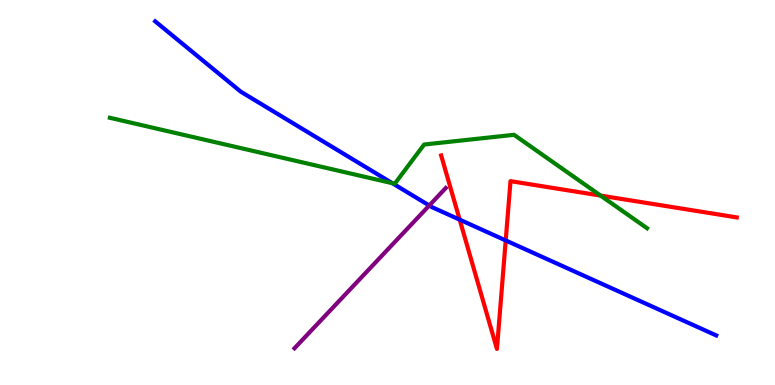[{'lines': ['blue', 'red'], 'intersections': [{'x': 5.93, 'y': 4.29}, {'x': 6.53, 'y': 3.75}]}, {'lines': ['green', 'red'], 'intersections': [{'x': 7.75, 'y': 4.92}]}, {'lines': ['purple', 'red'], 'intersections': []}, {'lines': ['blue', 'green'], 'intersections': [{'x': 5.06, 'y': 5.24}]}, {'lines': ['blue', 'purple'], 'intersections': [{'x': 5.54, 'y': 4.66}]}, {'lines': ['green', 'purple'], 'intersections': []}]